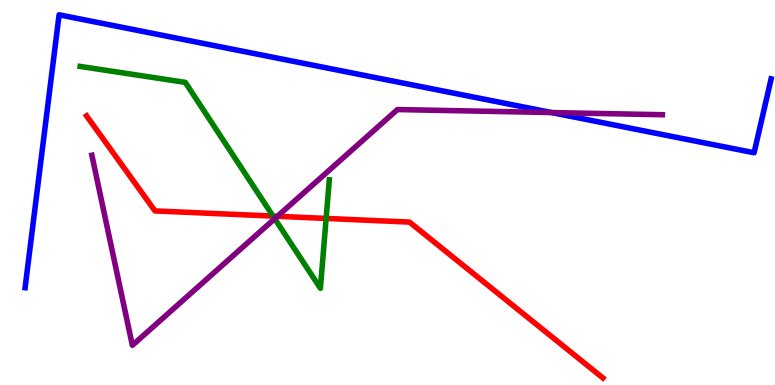[{'lines': ['blue', 'red'], 'intersections': []}, {'lines': ['green', 'red'], 'intersections': [{'x': 3.52, 'y': 4.39}, {'x': 4.21, 'y': 4.33}]}, {'lines': ['purple', 'red'], 'intersections': [{'x': 3.58, 'y': 4.38}]}, {'lines': ['blue', 'green'], 'intersections': []}, {'lines': ['blue', 'purple'], 'intersections': [{'x': 7.12, 'y': 7.08}]}, {'lines': ['green', 'purple'], 'intersections': [{'x': 3.54, 'y': 4.32}]}]